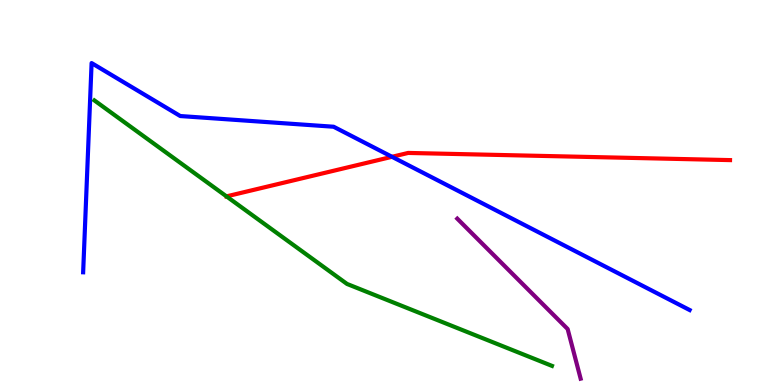[{'lines': ['blue', 'red'], 'intersections': [{'x': 5.06, 'y': 5.93}]}, {'lines': ['green', 'red'], 'intersections': [{'x': 2.92, 'y': 4.9}]}, {'lines': ['purple', 'red'], 'intersections': []}, {'lines': ['blue', 'green'], 'intersections': []}, {'lines': ['blue', 'purple'], 'intersections': []}, {'lines': ['green', 'purple'], 'intersections': []}]